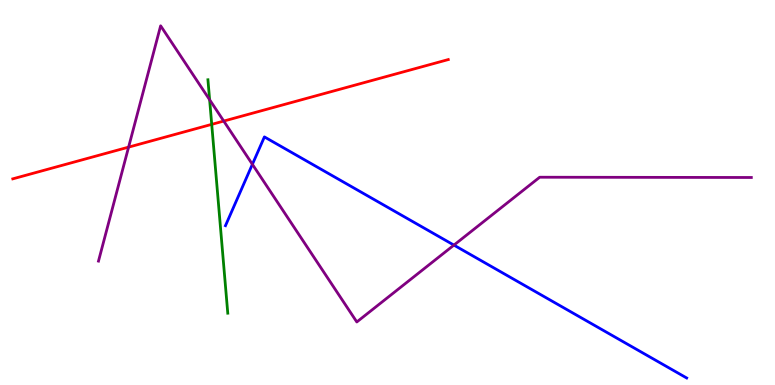[{'lines': ['blue', 'red'], 'intersections': []}, {'lines': ['green', 'red'], 'intersections': [{'x': 2.73, 'y': 6.77}]}, {'lines': ['purple', 'red'], 'intersections': [{'x': 1.66, 'y': 6.18}, {'x': 2.89, 'y': 6.86}]}, {'lines': ['blue', 'green'], 'intersections': []}, {'lines': ['blue', 'purple'], 'intersections': [{'x': 3.26, 'y': 5.73}, {'x': 5.86, 'y': 3.63}]}, {'lines': ['green', 'purple'], 'intersections': [{'x': 2.7, 'y': 7.41}]}]